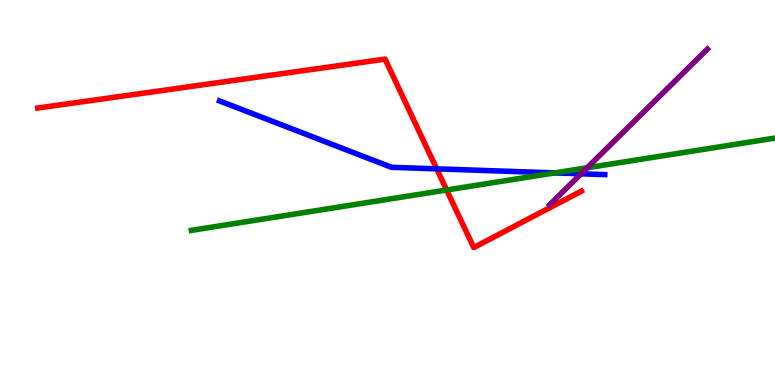[{'lines': ['blue', 'red'], 'intersections': [{'x': 5.63, 'y': 5.61}]}, {'lines': ['green', 'red'], 'intersections': [{'x': 5.76, 'y': 5.06}]}, {'lines': ['purple', 'red'], 'intersections': []}, {'lines': ['blue', 'green'], 'intersections': [{'x': 7.16, 'y': 5.51}]}, {'lines': ['blue', 'purple'], 'intersections': [{'x': 7.5, 'y': 5.49}]}, {'lines': ['green', 'purple'], 'intersections': [{'x': 7.58, 'y': 5.64}]}]